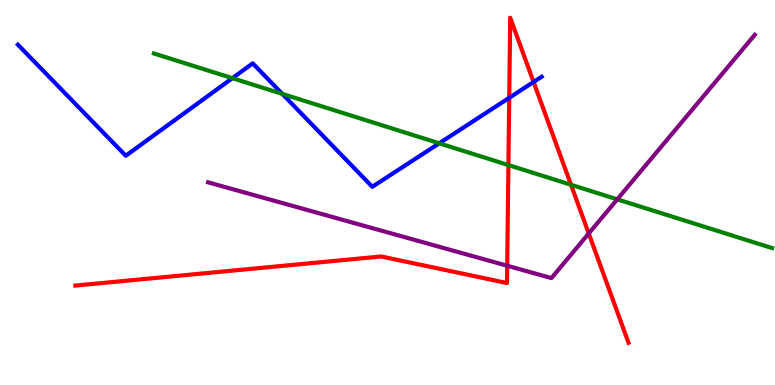[{'lines': ['blue', 'red'], 'intersections': [{'x': 6.57, 'y': 7.46}, {'x': 6.88, 'y': 7.87}]}, {'lines': ['green', 'red'], 'intersections': [{'x': 6.56, 'y': 5.71}, {'x': 7.37, 'y': 5.2}]}, {'lines': ['purple', 'red'], 'intersections': [{'x': 6.54, 'y': 3.1}, {'x': 7.6, 'y': 3.94}]}, {'lines': ['blue', 'green'], 'intersections': [{'x': 3.0, 'y': 7.97}, {'x': 3.64, 'y': 7.56}, {'x': 5.67, 'y': 6.28}]}, {'lines': ['blue', 'purple'], 'intersections': []}, {'lines': ['green', 'purple'], 'intersections': [{'x': 7.96, 'y': 4.82}]}]